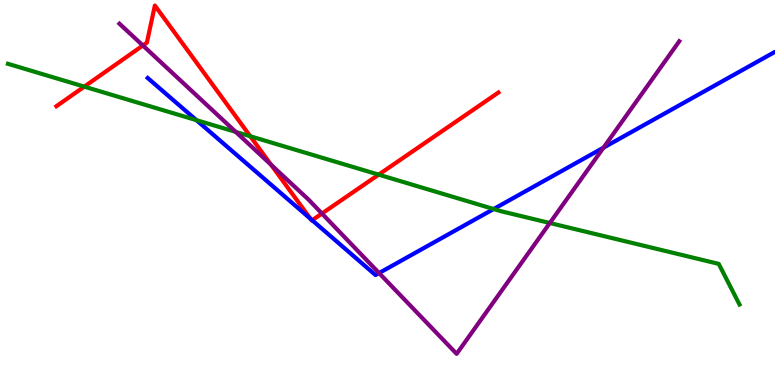[{'lines': ['blue', 'red'], 'intersections': [{'x': 4.01, 'y': 4.32}, {'x': 4.03, 'y': 4.28}]}, {'lines': ['green', 'red'], 'intersections': [{'x': 1.09, 'y': 7.75}, {'x': 3.23, 'y': 6.46}, {'x': 4.89, 'y': 5.46}]}, {'lines': ['purple', 'red'], 'intersections': [{'x': 1.84, 'y': 8.82}, {'x': 3.5, 'y': 5.72}, {'x': 4.15, 'y': 4.45}]}, {'lines': ['blue', 'green'], 'intersections': [{'x': 2.53, 'y': 6.88}, {'x': 6.37, 'y': 4.57}]}, {'lines': ['blue', 'purple'], 'intersections': [{'x': 4.89, 'y': 2.91}, {'x': 7.79, 'y': 6.16}]}, {'lines': ['green', 'purple'], 'intersections': [{'x': 3.04, 'y': 6.57}, {'x': 7.09, 'y': 4.21}]}]